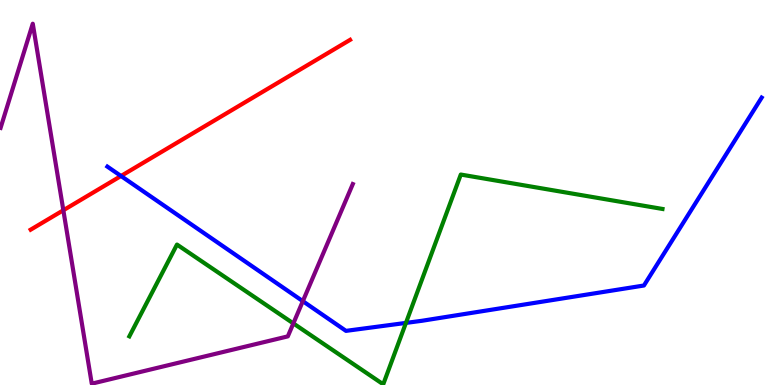[{'lines': ['blue', 'red'], 'intersections': [{'x': 1.56, 'y': 5.43}]}, {'lines': ['green', 'red'], 'intersections': []}, {'lines': ['purple', 'red'], 'intersections': [{'x': 0.817, 'y': 4.54}]}, {'lines': ['blue', 'green'], 'intersections': [{'x': 5.24, 'y': 1.61}]}, {'lines': ['blue', 'purple'], 'intersections': [{'x': 3.91, 'y': 2.18}]}, {'lines': ['green', 'purple'], 'intersections': [{'x': 3.79, 'y': 1.6}]}]